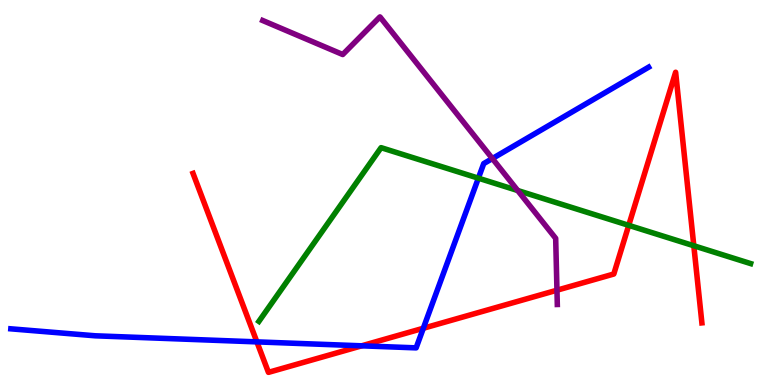[{'lines': ['blue', 'red'], 'intersections': [{'x': 3.31, 'y': 1.12}, {'x': 4.67, 'y': 1.02}, {'x': 5.46, 'y': 1.47}]}, {'lines': ['green', 'red'], 'intersections': [{'x': 8.11, 'y': 4.15}, {'x': 8.95, 'y': 3.62}]}, {'lines': ['purple', 'red'], 'intersections': [{'x': 7.19, 'y': 2.46}]}, {'lines': ['blue', 'green'], 'intersections': [{'x': 6.17, 'y': 5.37}]}, {'lines': ['blue', 'purple'], 'intersections': [{'x': 6.35, 'y': 5.88}]}, {'lines': ['green', 'purple'], 'intersections': [{'x': 6.68, 'y': 5.05}]}]